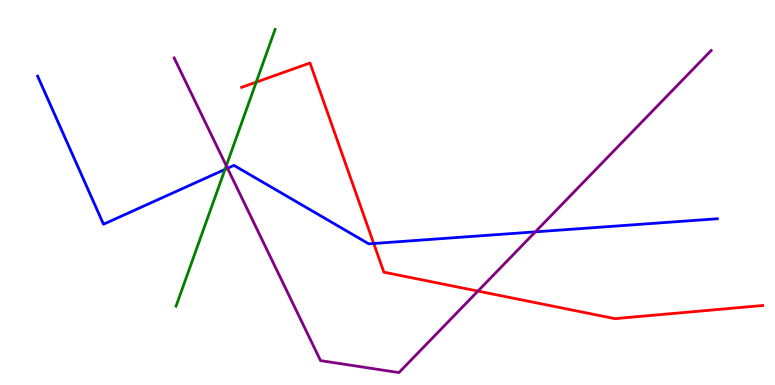[{'lines': ['blue', 'red'], 'intersections': [{'x': 4.82, 'y': 3.68}]}, {'lines': ['green', 'red'], 'intersections': [{'x': 3.31, 'y': 7.87}]}, {'lines': ['purple', 'red'], 'intersections': [{'x': 6.17, 'y': 2.44}]}, {'lines': ['blue', 'green'], 'intersections': [{'x': 2.9, 'y': 5.6}]}, {'lines': ['blue', 'purple'], 'intersections': [{'x': 2.94, 'y': 5.63}, {'x': 6.91, 'y': 3.98}]}, {'lines': ['green', 'purple'], 'intersections': [{'x': 2.92, 'y': 5.69}]}]